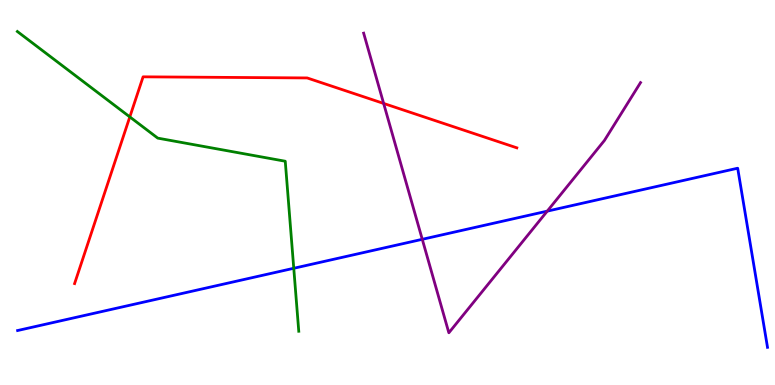[{'lines': ['blue', 'red'], 'intersections': []}, {'lines': ['green', 'red'], 'intersections': [{'x': 1.68, 'y': 6.96}]}, {'lines': ['purple', 'red'], 'intersections': [{'x': 4.95, 'y': 7.31}]}, {'lines': ['blue', 'green'], 'intersections': [{'x': 3.79, 'y': 3.03}]}, {'lines': ['blue', 'purple'], 'intersections': [{'x': 5.45, 'y': 3.78}, {'x': 7.06, 'y': 4.52}]}, {'lines': ['green', 'purple'], 'intersections': []}]